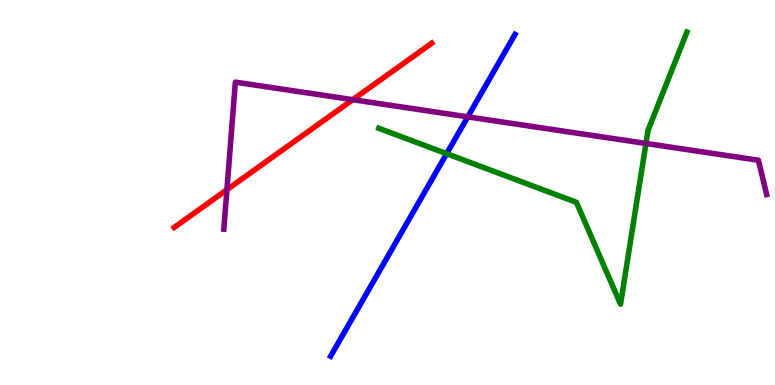[{'lines': ['blue', 'red'], 'intersections': []}, {'lines': ['green', 'red'], 'intersections': []}, {'lines': ['purple', 'red'], 'intersections': [{'x': 2.93, 'y': 5.07}, {'x': 4.55, 'y': 7.41}]}, {'lines': ['blue', 'green'], 'intersections': [{'x': 5.76, 'y': 6.01}]}, {'lines': ['blue', 'purple'], 'intersections': [{'x': 6.04, 'y': 6.96}]}, {'lines': ['green', 'purple'], 'intersections': [{'x': 8.33, 'y': 6.27}]}]